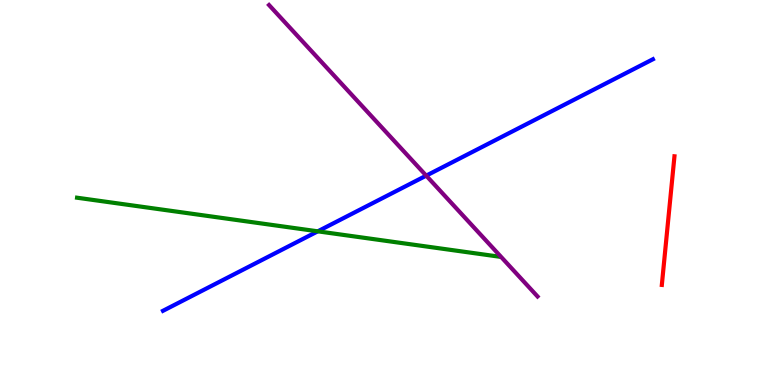[{'lines': ['blue', 'red'], 'intersections': []}, {'lines': ['green', 'red'], 'intersections': []}, {'lines': ['purple', 'red'], 'intersections': []}, {'lines': ['blue', 'green'], 'intersections': [{'x': 4.1, 'y': 3.99}]}, {'lines': ['blue', 'purple'], 'intersections': [{'x': 5.5, 'y': 5.44}]}, {'lines': ['green', 'purple'], 'intersections': []}]